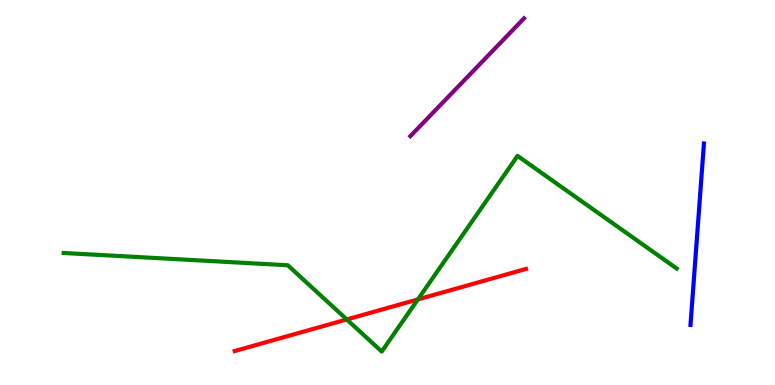[{'lines': ['blue', 'red'], 'intersections': []}, {'lines': ['green', 'red'], 'intersections': [{'x': 4.47, 'y': 1.7}, {'x': 5.39, 'y': 2.22}]}, {'lines': ['purple', 'red'], 'intersections': []}, {'lines': ['blue', 'green'], 'intersections': []}, {'lines': ['blue', 'purple'], 'intersections': []}, {'lines': ['green', 'purple'], 'intersections': []}]